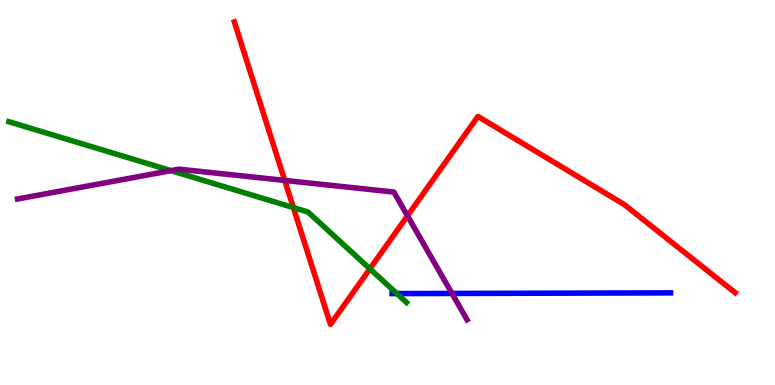[{'lines': ['blue', 'red'], 'intersections': []}, {'lines': ['green', 'red'], 'intersections': [{'x': 3.79, 'y': 4.61}, {'x': 4.77, 'y': 3.02}]}, {'lines': ['purple', 'red'], 'intersections': [{'x': 3.67, 'y': 5.31}, {'x': 5.26, 'y': 4.39}]}, {'lines': ['blue', 'green'], 'intersections': [{'x': 5.12, 'y': 2.37}]}, {'lines': ['blue', 'purple'], 'intersections': [{'x': 5.83, 'y': 2.38}]}, {'lines': ['green', 'purple'], 'intersections': [{'x': 2.21, 'y': 5.57}]}]